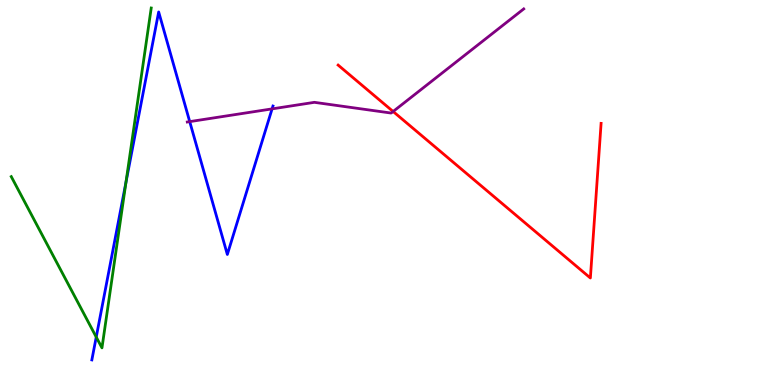[{'lines': ['blue', 'red'], 'intersections': []}, {'lines': ['green', 'red'], 'intersections': []}, {'lines': ['purple', 'red'], 'intersections': [{'x': 5.07, 'y': 7.1}]}, {'lines': ['blue', 'green'], 'intersections': [{'x': 1.24, 'y': 1.25}, {'x': 1.63, 'y': 5.27}]}, {'lines': ['blue', 'purple'], 'intersections': [{'x': 2.45, 'y': 6.84}, {'x': 3.51, 'y': 7.17}]}, {'lines': ['green', 'purple'], 'intersections': []}]